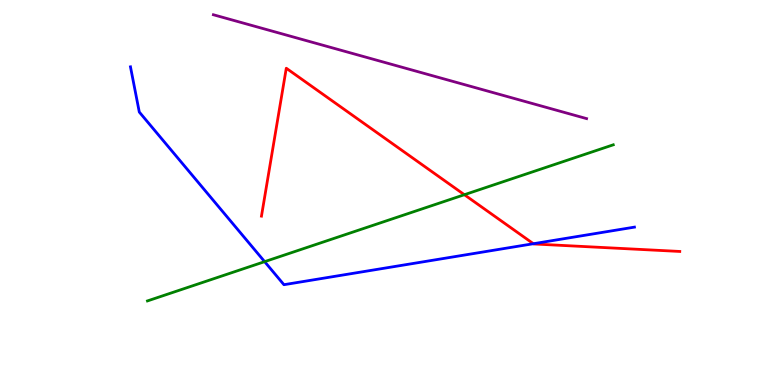[{'lines': ['blue', 'red'], 'intersections': [{'x': 6.88, 'y': 3.67}]}, {'lines': ['green', 'red'], 'intersections': [{'x': 5.99, 'y': 4.94}]}, {'lines': ['purple', 'red'], 'intersections': []}, {'lines': ['blue', 'green'], 'intersections': [{'x': 3.41, 'y': 3.2}]}, {'lines': ['blue', 'purple'], 'intersections': []}, {'lines': ['green', 'purple'], 'intersections': []}]